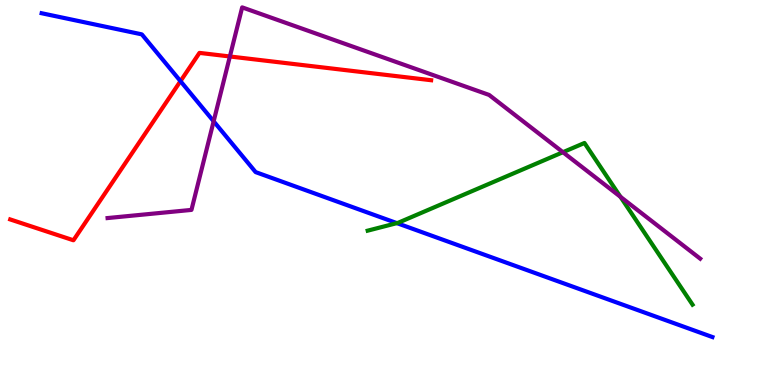[{'lines': ['blue', 'red'], 'intersections': [{'x': 2.33, 'y': 7.89}]}, {'lines': ['green', 'red'], 'intersections': []}, {'lines': ['purple', 'red'], 'intersections': [{'x': 2.97, 'y': 8.53}]}, {'lines': ['blue', 'green'], 'intersections': [{'x': 5.12, 'y': 4.2}]}, {'lines': ['blue', 'purple'], 'intersections': [{'x': 2.76, 'y': 6.85}]}, {'lines': ['green', 'purple'], 'intersections': [{'x': 7.26, 'y': 6.05}, {'x': 8.01, 'y': 4.89}]}]